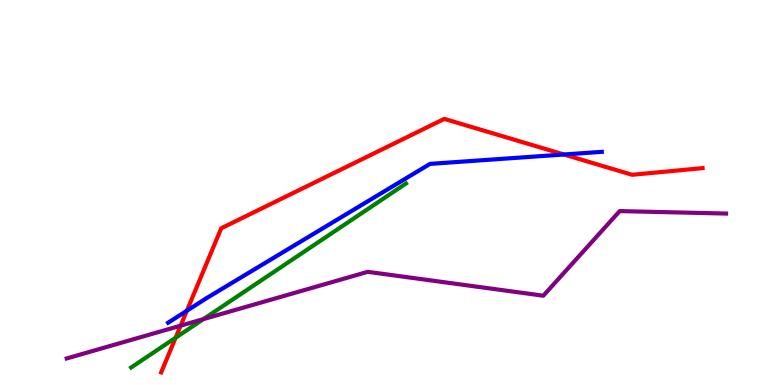[{'lines': ['blue', 'red'], 'intersections': [{'x': 2.41, 'y': 1.93}, {'x': 7.28, 'y': 5.99}]}, {'lines': ['green', 'red'], 'intersections': [{'x': 2.27, 'y': 1.23}]}, {'lines': ['purple', 'red'], 'intersections': [{'x': 2.33, 'y': 1.54}]}, {'lines': ['blue', 'green'], 'intersections': []}, {'lines': ['blue', 'purple'], 'intersections': []}, {'lines': ['green', 'purple'], 'intersections': [{'x': 2.62, 'y': 1.71}]}]